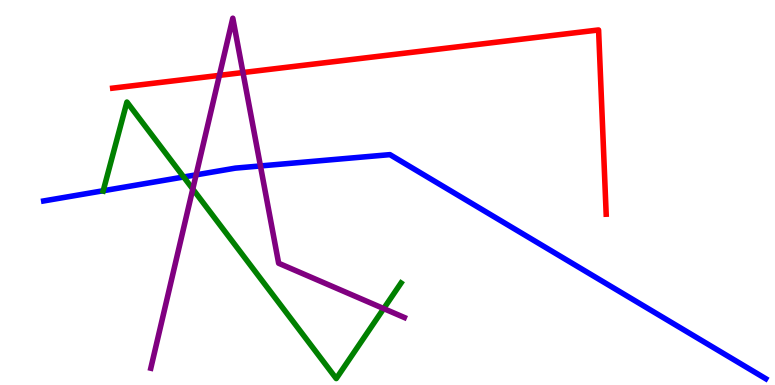[{'lines': ['blue', 'red'], 'intersections': []}, {'lines': ['green', 'red'], 'intersections': []}, {'lines': ['purple', 'red'], 'intersections': [{'x': 2.83, 'y': 8.04}, {'x': 3.14, 'y': 8.12}]}, {'lines': ['blue', 'green'], 'intersections': [{'x': 1.33, 'y': 5.05}, {'x': 2.37, 'y': 5.4}]}, {'lines': ['blue', 'purple'], 'intersections': [{'x': 2.53, 'y': 5.46}, {'x': 3.36, 'y': 5.69}]}, {'lines': ['green', 'purple'], 'intersections': [{'x': 2.49, 'y': 5.09}, {'x': 4.95, 'y': 1.98}]}]